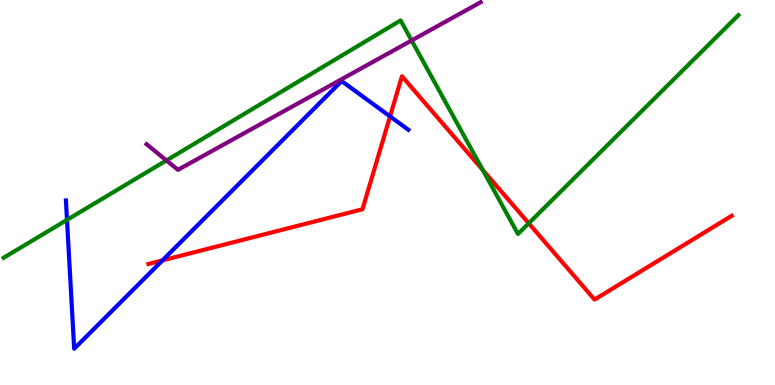[{'lines': ['blue', 'red'], 'intersections': [{'x': 2.1, 'y': 3.24}, {'x': 5.03, 'y': 6.98}]}, {'lines': ['green', 'red'], 'intersections': [{'x': 6.23, 'y': 5.58}, {'x': 6.82, 'y': 4.2}]}, {'lines': ['purple', 'red'], 'intersections': []}, {'lines': ['blue', 'green'], 'intersections': [{'x': 0.865, 'y': 4.29}]}, {'lines': ['blue', 'purple'], 'intersections': []}, {'lines': ['green', 'purple'], 'intersections': [{'x': 2.15, 'y': 5.83}, {'x': 5.31, 'y': 8.95}]}]